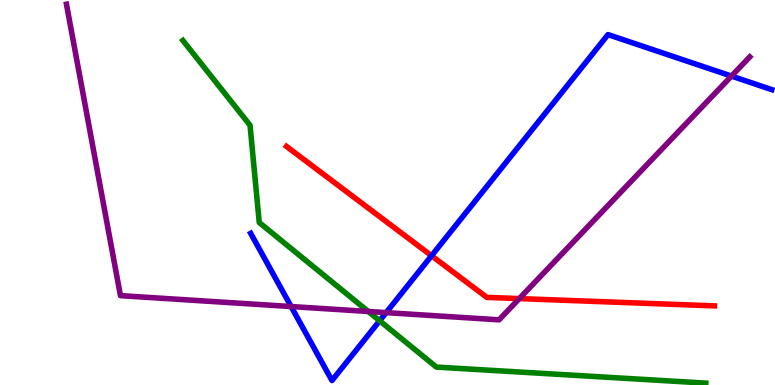[{'lines': ['blue', 'red'], 'intersections': [{'x': 5.57, 'y': 3.36}]}, {'lines': ['green', 'red'], 'intersections': []}, {'lines': ['purple', 'red'], 'intersections': [{'x': 6.7, 'y': 2.24}]}, {'lines': ['blue', 'green'], 'intersections': [{'x': 4.9, 'y': 1.67}]}, {'lines': ['blue', 'purple'], 'intersections': [{'x': 3.76, 'y': 2.04}, {'x': 4.98, 'y': 1.88}, {'x': 9.44, 'y': 8.02}]}, {'lines': ['green', 'purple'], 'intersections': [{'x': 4.75, 'y': 1.91}]}]